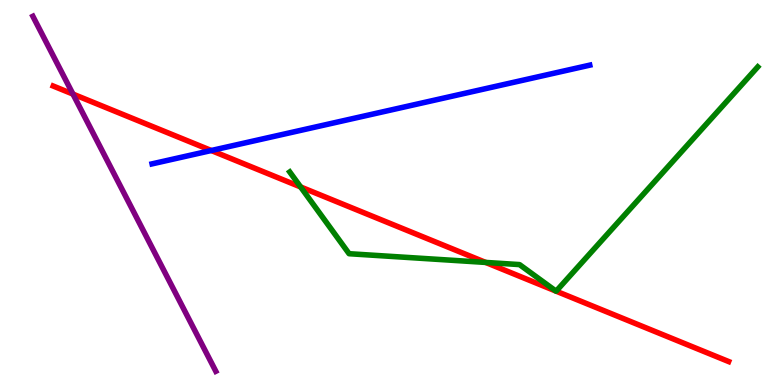[{'lines': ['blue', 'red'], 'intersections': [{'x': 2.73, 'y': 6.09}]}, {'lines': ['green', 'red'], 'intersections': [{'x': 3.88, 'y': 5.14}, {'x': 6.27, 'y': 3.18}, {'x': 7.17, 'y': 2.44}, {'x': 7.18, 'y': 2.44}]}, {'lines': ['purple', 'red'], 'intersections': [{'x': 0.941, 'y': 7.56}]}, {'lines': ['blue', 'green'], 'intersections': []}, {'lines': ['blue', 'purple'], 'intersections': []}, {'lines': ['green', 'purple'], 'intersections': []}]